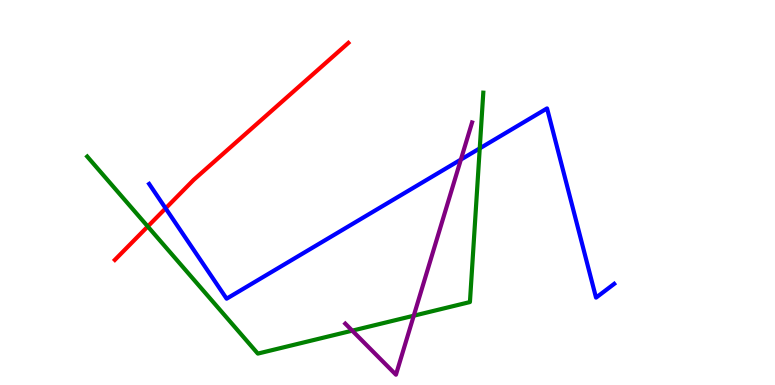[{'lines': ['blue', 'red'], 'intersections': [{'x': 2.14, 'y': 4.59}]}, {'lines': ['green', 'red'], 'intersections': [{'x': 1.91, 'y': 4.12}]}, {'lines': ['purple', 'red'], 'intersections': []}, {'lines': ['blue', 'green'], 'intersections': [{'x': 6.19, 'y': 6.15}]}, {'lines': ['blue', 'purple'], 'intersections': [{'x': 5.95, 'y': 5.86}]}, {'lines': ['green', 'purple'], 'intersections': [{'x': 4.55, 'y': 1.41}, {'x': 5.34, 'y': 1.8}]}]